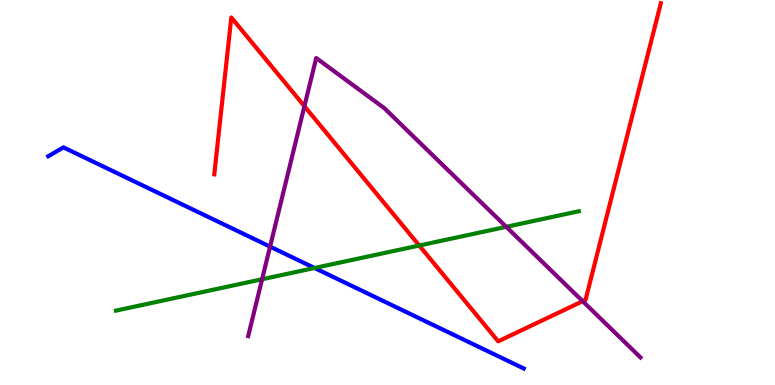[{'lines': ['blue', 'red'], 'intersections': []}, {'lines': ['green', 'red'], 'intersections': [{'x': 5.41, 'y': 3.62}]}, {'lines': ['purple', 'red'], 'intersections': [{'x': 3.93, 'y': 7.24}, {'x': 7.52, 'y': 2.18}]}, {'lines': ['blue', 'green'], 'intersections': [{'x': 4.06, 'y': 3.04}]}, {'lines': ['blue', 'purple'], 'intersections': [{'x': 3.48, 'y': 3.59}]}, {'lines': ['green', 'purple'], 'intersections': [{'x': 3.38, 'y': 2.75}, {'x': 6.53, 'y': 4.11}]}]